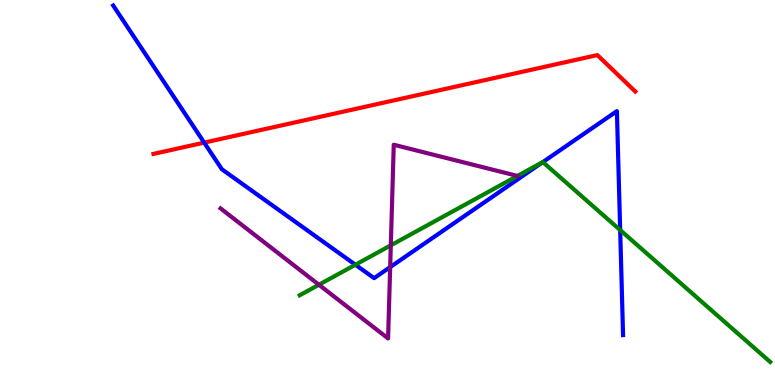[{'lines': ['blue', 'red'], 'intersections': [{'x': 2.63, 'y': 6.3}]}, {'lines': ['green', 'red'], 'intersections': []}, {'lines': ['purple', 'red'], 'intersections': []}, {'lines': ['blue', 'green'], 'intersections': [{'x': 4.59, 'y': 3.12}, {'x': 7.0, 'y': 5.79}, {'x': 8.0, 'y': 4.02}]}, {'lines': ['blue', 'purple'], 'intersections': [{'x': 5.03, 'y': 3.06}]}, {'lines': ['green', 'purple'], 'intersections': [{'x': 4.11, 'y': 2.6}, {'x': 5.04, 'y': 3.63}]}]